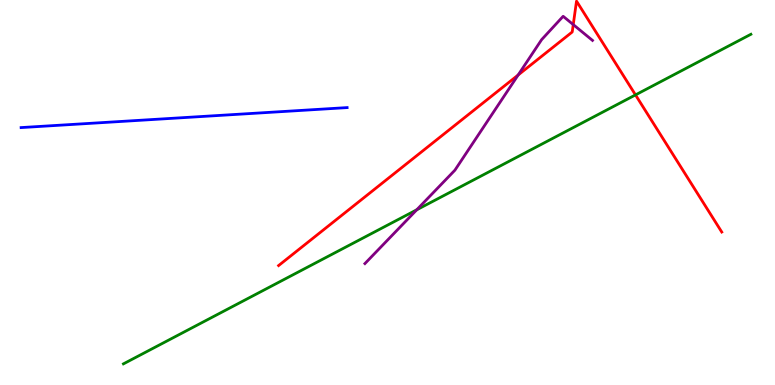[{'lines': ['blue', 'red'], 'intersections': []}, {'lines': ['green', 'red'], 'intersections': [{'x': 8.2, 'y': 7.54}]}, {'lines': ['purple', 'red'], 'intersections': [{'x': 6.69, 'y': 8.05}, {'x': 7.4, 'y': 9.36}]}, {'lines': ['blue', 'green'], 'intersections': []}, {'lines': ['blue', 'purple'], 'intersections': []}, {'lines': ['green', 'purple'], 'intersections': [{'x': 5.38, 'y': 4.55}]}]